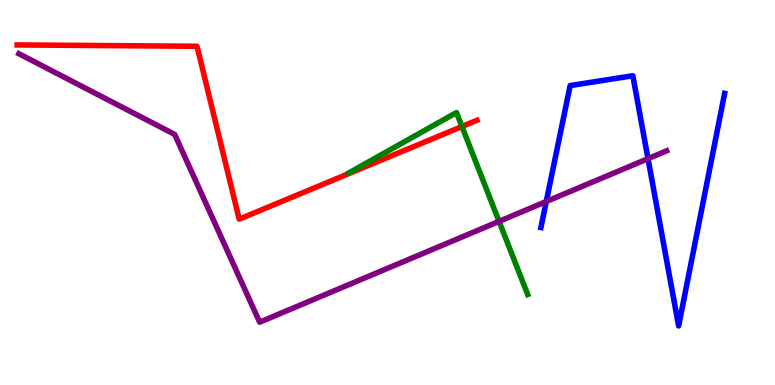[{'lines': ['blue', 'red'], 'intersections': []}, {'lines': ['green', 'red'], 'intersections': [{'x': 5.96, 'y': 6.71}]}, {'lines': ['purple', 'red'], 'intersections': []}, {'lines': ['blue', 'green'], 'intersections': []}, {'lines': ['blue', 'purple'], 'intersections': [{'x': 7.05, 'y': 4.77}, {'x': 8.36, 'y': 5.88}]}, {'lines': ['green', 'purple'], 'intersections': [{'x': 6.44, 'y': 4.25}]}]